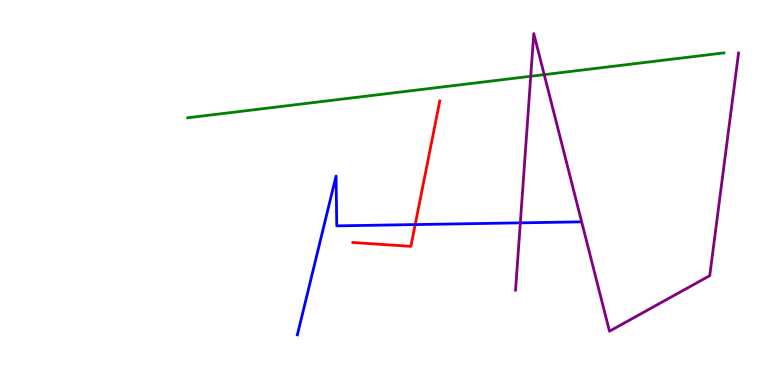[{'lines': ['blue', 'red'], 'intersections': [{'x': 5.36, 'y': 4.17}]}, {'lines': ['green', 'red'], 'intersections': []}, {'lines': ['purple', 'red'], 'intersections': []}, {'lines': ['blue', 'green'], 'intersections': []}, {'lines': ['blue', 'purple'], 'intersections': [{'x': 6.71, 'y': 4.21}]}, {'lines': ['green', 'purple'], 'intersections': [{'x': 6.85, 'y': 8.02}, {'x': 7.02, 'y': 8.06}]}]